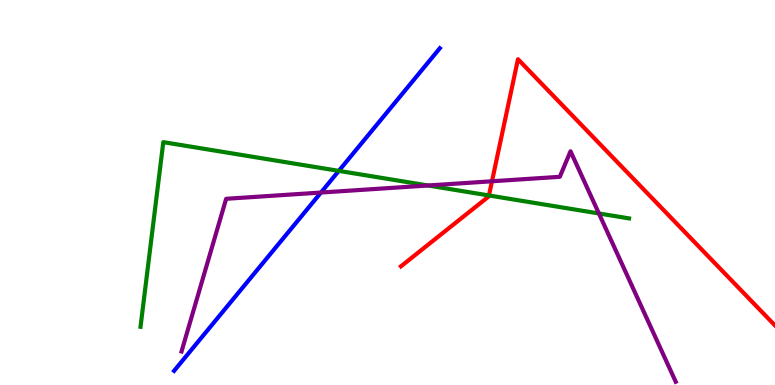[{'lines': ['blue', 'red'], 'intersections': []}, {'lines': ['green', 'red'], 'intersections': [{'x': 6.31, 'y': 4.92}]}, {'lines': ['purple', 'red'], 'intersections': [{'x': 6.35, 'y': 5.29}]}, {'lines': ['blue', 'green'], 'intersections': [{'x': 4.37, 'y': 5.56}]}, {'lines': ['blue', 'purple'], 'intersections': [{'x': 4.14, 'y': 5.0}]}, {'lines': ['green', 'purple'], 'intersections': [{'x': 5.52, 'y': 5.18}, {'x': 7.73, 'y': 4.46}]}]